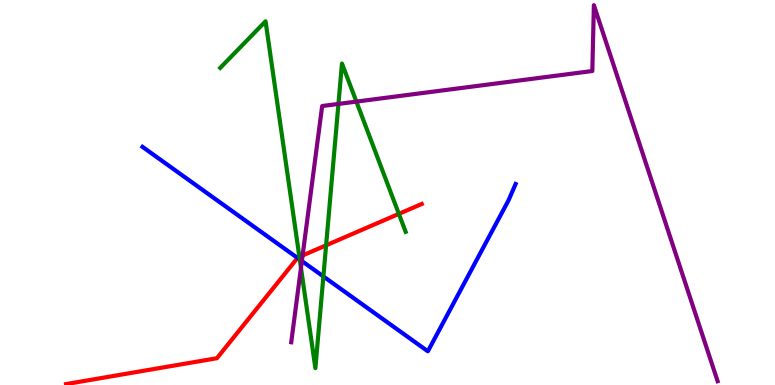[{'lines': ['blue', 'red'], 'intersections': [{'x': 3.84, 'y': 3.3}]}, {'lines': ['green', 'red'], 'intersections': [{'x': 3.86, 'y': 3.33}, {'x': 4.21, 'y': 3.63}, {'x': 5.15, 'y': 4.44}]}, {'lines': ['purple', 'red'], 'intersections': [{'x': 3.9, 'y': 3.36}]}, {'lines': ['blue', 'green'], 'intersections': [{'x': 3.87, 'y': 3.26}, {'x': 4.17, 'y': 2.82}]}, {'lines': ['blue', 'purple'], 'intersections': [{'x': 3.9, 'y': 3.22}]}, {'lines': ['green', 'purple'], 'intersections': [{'x': 3.88, 'y': 3.04}, {'x': 4.37, 'y': 7.3}, {'x': 4.6, 'y': 7.36}]}]